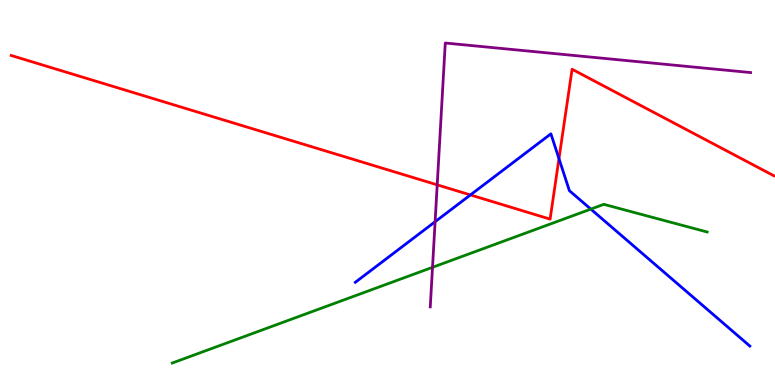[{'lines': ['blue', 'red'], 'intersections': [{'x': 6.07, 'y': 4.94}, {'x': 7.21, 'y': 5.88}]}, {'lines': ['green', 'red'], 'intersections': []}, {'lines': ['purple', 'red'], 'intersections': [{'x': 5.64, 'y': 5.2}]}, {'lines': ['blue', 'green'], 'intersections': [{'x': 7.62, 'y': 4.57}]}, {'lines': ['blue', 'purple'], 'intersections': [{'x': 5.61, 'y': 4.24}]}, {'lines': ['green', 'purple'], 'intersections': [{'x': 5.58, 'y': 3.06}]}]